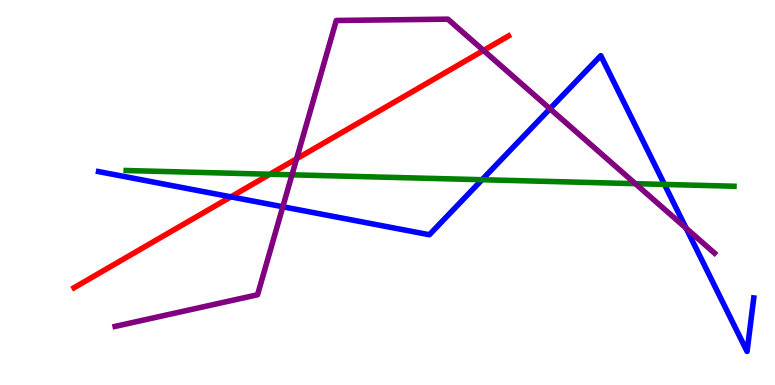[{'lines': ['blue', 'red'], 'intersections': [{'x': 2.98, 'y': 4.89}]}, {'lines': ['green', 'red'], 'intersections': [{'x': 3.48, 'y': 5.47}]}, {'lines': ['purple', 'red'], 'intersections': [{'x': 3.83, 'y': 5.88}, {'x': 6.24, 'y': 8.69}]}, {'lines': ['blue', 'green'], 'intersections': [{'x': 6.22, 'y': 5.33}, {'x': 8.57, 'y': 5.21}]}, {'lines': ['blue', 'purple'], 'intersections': [{'x': 3.65, 'y': 4.63}, {'x': 7.1, 'y': 7.18}, {'x': 8.85, 'y': 4.07}]}, {'lines': ['green', 'purple'], 'intersections': [{'x': 3.77, 'y': 5.46}, {'x': 8.2, 'y': 5.23}]}]